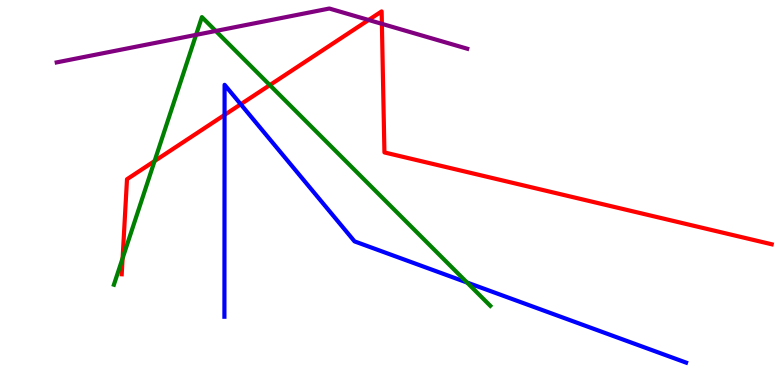[{'lines': ['blue', 'red'], 'intersections': [{'x': 2.9, 'y': 7.01}, {'x': 3.11, 'y': 7.29}]}, {'lines': ['green', 'red'], 'intersections': [{'x': 1.58, 'y': 3.29}, {'x': 1.99, 'y': 5.82}, {'x': 3.48, 'y': 7.79}]}, {'lines': ['purple', 'red'], 'intersections': [{'x': 4.76, 'y': 9.48}, {'x': 4.93, 'y': 9.38}]}, {'lines': ['blue', 'green'], 'intersections': [{'x': 6.03, 'y': 2.66}]}, {'lines': ['blue', 'purple'], 'intersections': []}, {'lines': ['green', 'purple'], 'intersections': [{'x': 2.53, 'y': 9.09}, {'x': 2.78, 'y': 9.2}]}]